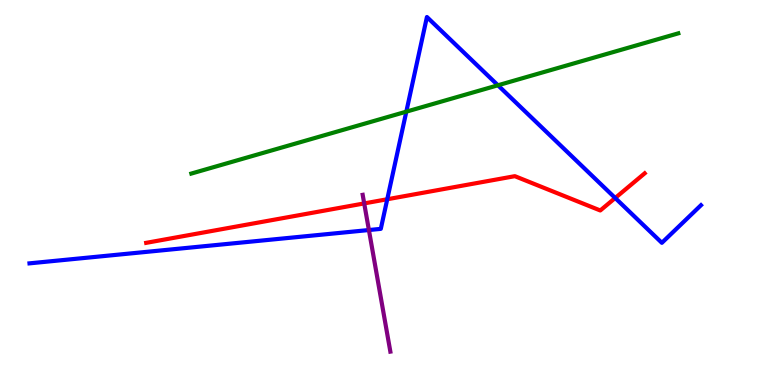[{'lines': ['blue', 'red'], 'intersections': [{'x': 5.0, 'y': 4.82}, {'x': 7.94, 'y': 4.86}]}, {'lines': ['green', 'red'], 'intersections': []}, {'lines': ['purple', 'red'], 'intersections': [{'x': 4.7, 'y': 4.72}]}, {'lines': ['blue', 'green'], 'intersections': [{'x': 5.24, 'y': 7.1}, {'x': 6.43, 'y': 7.78}]}, {'lines': ['blue', 'purple'], 'intersections': [{'x': 4.76, 'y': 4.03}]}, {'lines': ['green', 'purple'], 'intersections': []}]